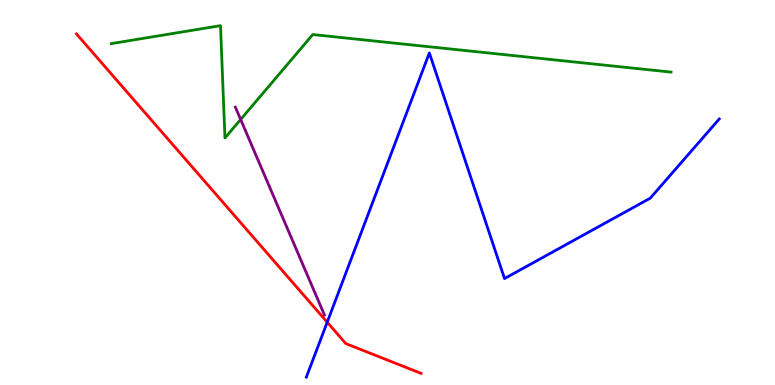[{'lines': ['blue', 'red'], 'intersections': [{'x': 4.22, 'y': 1.63}]}, {'lines': ['green', 'red'], 'intersections': []}, {'lines': ['purple', 'red'], 'intersections': []}, {'lines': ['blue', 'green'], 'intersections': []}, {'lines': ['blue', 'purple'], 'intersections': []}, {'lines': ['green', 'purple'], 'intersections': [{'x': 3.11, 'y': 6.9}]}]